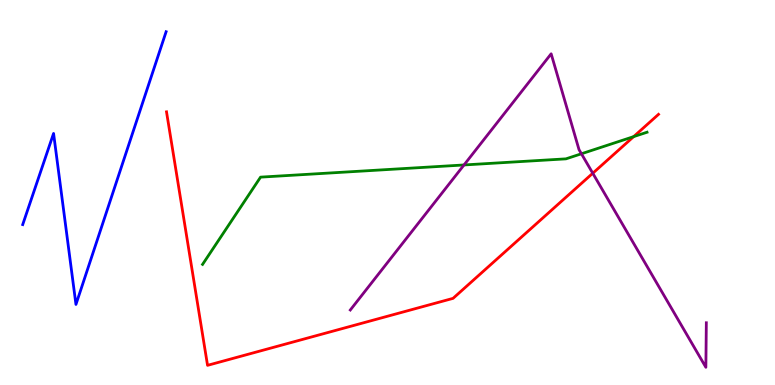[{'lines': ['blue', 'red'], 'intersections': []}, {'lines': ['green', 'red'], 'intersections': [{'x': 8.18, 'y': 6.45}]}, {'lines': ['purple', 'red'], 'intersections': [{'x': 7.65, 'y': 5.5}]}, {'lines': ['blue', 'green'], 'intersections': []}, {'lines': ['blue', 'purple'], 'intersections': []}, {'lines': ['green', 'purple'], 'intersections': [{'x': 5.99, 'y': 5.72}, {'x': 7.5, 'y': 6.01}]}]